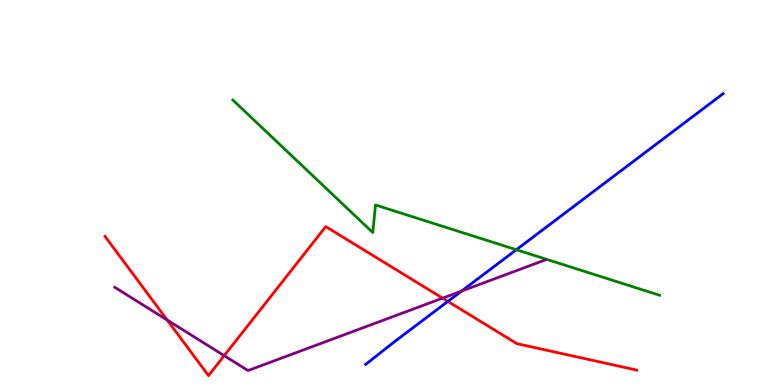[{'lines': ['blue', 'red'], 'intersections': [{'x': 5.78, 'y': 2.17}]}, {'lines': ['green', 'red'], 'intersections': []}, {'lines': ['purple', 'red'], 'intersections': [{'x': 2.16, 'y': 1.69}, {'x': 2.89, 'y': 0.762}, {'x': 5.71, 'y': 2.26}]}, {'lines': ['blue', 'green'], 'intersections': [{'x': 6.66, 'y': 3.51}]}, {'lines': ['blue', 'purple'], 'intersections': [{'x': 5.96, 'y': 2.44}]}, {'lines': ['green', 'purple'], 'intersections': []}]